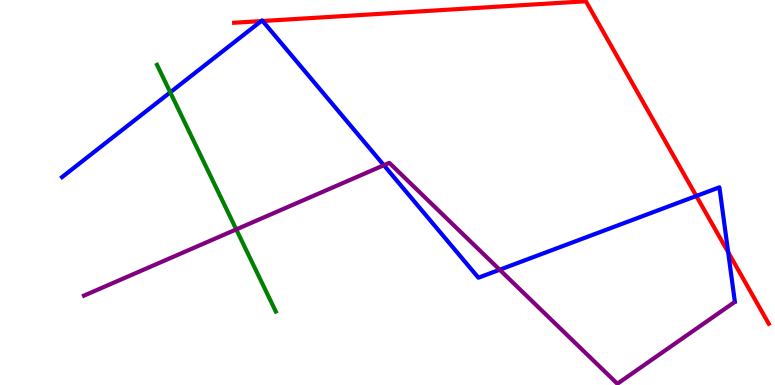[{'lines': ['blue', 'red'], 'intersections': [{'x': 3.37, 'y': 9.45}, {'x': 3.39, 'y': 9.45}, {'x': 8.98, 'y': 4.91}, {'x': 9.4, 'y': 3.45}]}, {'lines': ['green', 'red'], 'intersections': []}, {'lines': ['purple', 'red'], 'intersections': []}, {'lines': ['blue', 'green'], 'intersections': [{'x': 2.2, 'y': 7.6}]}, {'lines': ['blue', 'purple'], 'intersections': [{'x': 4.95, 'y': 5.71}, {'x': 6.45, 'y': 2.99}]}, {'lines': ['green', 'purple'], 'intersections': [{'x': 3.05, 'y': 4.04}]}]